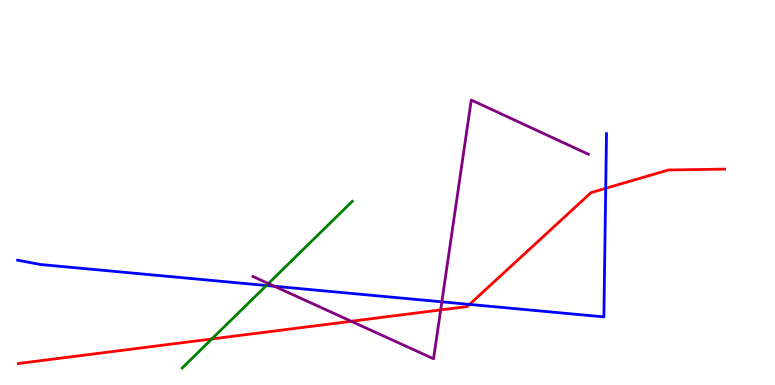[{'lines': ['blue', 'red'], 'intersections': [{'x': 6.06, 'y': 2.09}, {'x': 7.82, 'y': 5.11}]}, {'lines': ['green', 'red'], 'intersections': [{'x': 2.73, 'y': 1.2}]}, {'lines': ['purple', 'red'], 'intersections': [{'x': 4.53, 'y': 1.66}, {'x': 5.69, 'y': 1.95}]}, {'lines': ['blue', 'green'], 'intersections': [{'x': 3.44, 'y': 2.58}]}, {'lines': ['blue', 'purple'], 'intersections': [{'x': 3.54, 'y': 2.56}, {'x': 5.7, 'y': 2.16}]}, {'lines': ['green', 'purple'], 'intersections': [{'x': 3.46, 'y': 2.64}]}]